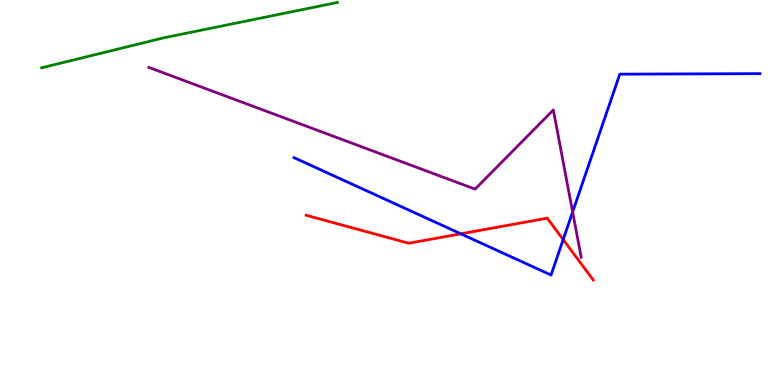[{'lines': ['blue', 'red'], 'intersections': [{'x': 5.95, 'y': 3.93}, {'x': 7.27, 'y': 3.78}]}, {'lines': ['green', 'red'], 'intersections': []}, {'lines': ['purple', 'red'], 'intersections': []}, {'lines': ['blue', 'green'], 'intersections': []}, {'lines': ['blue', 'purple'], 'intersections': [{'x': 7.39, 'y': 4.49}]}, {'lines': ['green', 'purple'], 'intersections': []}]